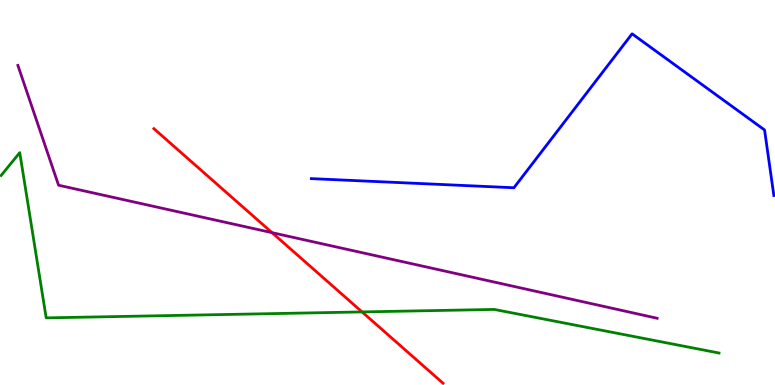[{'lines': ['blue', 'red'], 'intersections': []}, {'lines': ['green', 'red'], 'intersections': [{'x': 4.67, 'y': 1.9}]}, {'lines': ['purple', 'red'], 'intersections': [{'x': 3.51, 'y': 3.96}]}, {'lines': ['blue', 'green'], 'intersections': []}, {'lines': ['blue', 'purple'], 'intersections': []}, {'lines': ['green', 'purple'], 'intersections': []}]